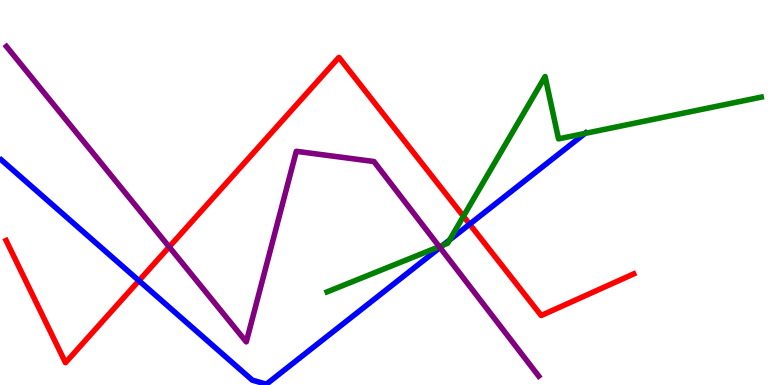[{'lines': ['blue', 'red'], 'intersections': [{'x': 1.79, 'y': 2.71}, {'x': 6.06, 'y': 4.18}]}, {'lines': ['green', 'red'], 'intersections': [{'x': 5.98, 'y': 4.38}]}, {'lines': ['purple', 'red'], 'intersections': [{'x': 2.18, 'y': 3.59}]}, {'lines': ['blue', 'green'], 'intersections': [{'x': 5.72, 'y': 3.63}, {'x': 5.8, 'y': 3.77}, {'x': 7.55, 'y': 6.53}]}, {'lines': ['blue', 'purple'], 'intersections': [{'x': 5.68, 'y': 3.57}]}, {'lines': ['green', 'purple'], 'intersections': [{'x': 5.67, 'y': 3.59}]}]